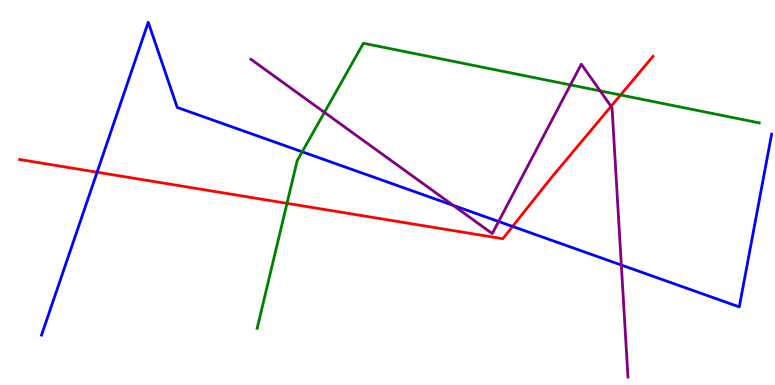[{'lines': ['blue', 'red'], 'intersections': [{'x': 1.25, 'y': 5.53}, {'x': 6.61, 'y': 4.12}]}, {'lines': ['green', 'red'], 'intersections': [{'x': 3.7, 'y': 4.72}, {'x': 8.01, 'y': 7.53}]}, {'lines': ['purple', 'red'], 'intersections': [{'x': 7.88, 'y': 7.24}]}, {'lines': ['blue', 'green'], 'intersections': [{'x': 3.9, 'y': 6.06}]}, {'lines': ['blue', 'purple'], 'intersections': [{'x': 5.85, 'y': 4.67}, {'x': 6.43, 'y': 4.25}, {'x': 8.02, 'y': 3.12}]}, {'lines': ['green', 'purple'], 'intersections': [{'x': 4.19, 'y': 7.08}, {'x': 7.36, 'y': 7.79}, {'x': 7.74, 'y': 7.64}]}]